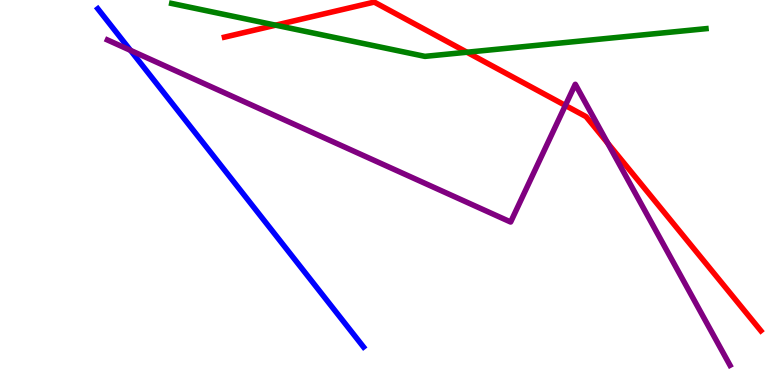[{'lines': ['blue', 'red'], 'intersections': []}, {'lines': ['green', 'red'], 'intersections': [{'x': 3.56, 'y': 9.35}, {'x': 6.03, 'y': 8.64}]}, {'lines': ['purple', 'red'], 'intersections': [{'x': 7.29, 'y': 7.26}, {'x': 7.84, 'y': 6.28}]}, {'lines': ['blue', 'green'], 'intersections': []}, {'lines': ['blue', 'purple'], 'intersections': [{'x': 1.68, 'y': 8.69}]}, {'lines': ['green', 'purple'], 'intersections': []}]